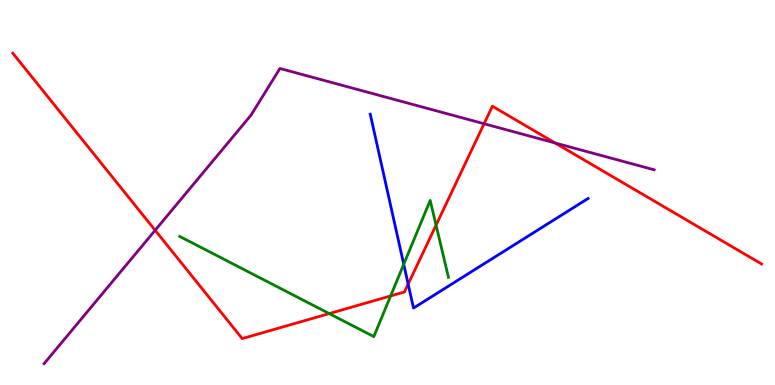[{'lines': ['blue', 'red'], 'intersections': [{'x': 5.27, 'y': 2.62}]}, {'lines': ['green', 'red'], 'intersections': [{'x': 4.25, 'y': 1.85}, {'x': 5.04, 'y': 2.31}, {'x': 5.63, 'y': 4.15}]}, {'lines': ['purple', 'red'], 'intersections': [{'x': 2.0, 'y': 4.02}, {'x': 6.25, 'y': 6.79}, {'x': 7.16, 'y': 6.29}]}, {'lines': ['blue', 'green'], 'intersections': [{'x': 5.21, 'y': 3.14}]}, {'lines': ['blue', 'purple'], 'intersections': []}, {'lines': ['green', 'purple'], 'intersections': []}]